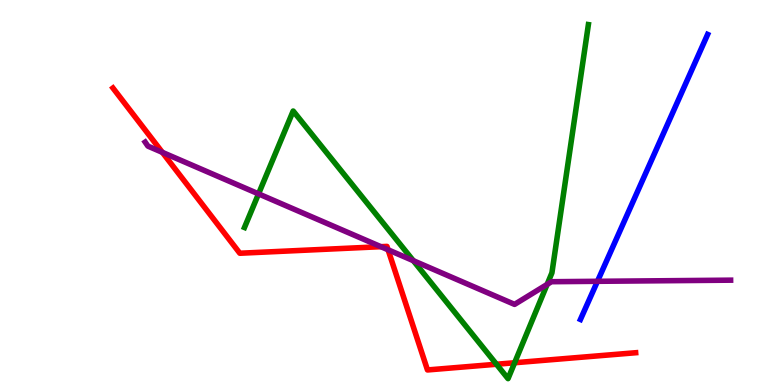[{'lines': ['blue', 'red'], 'intersections': []}, {'lines': ['green', 'red'], 'intersections': [{'x': 6.41, 'y': 0.539}, {'x': 6.64, 'y': 0.578}]}, {'lines': ['purple', 'red'], 'intersections': [{'x': 2.09, 'y': 6.04}, {'x': 4.91, 'y': 3.59}, {'x': 5.01, 'y': 3.51}]}, {'lines': ['blue', 'green'], 'intersections': []}, {'lines': ['blue', 'purple'], 'intersections': [{'x': 7.71, 'y': 2.69}]}, {'lines': ['green', 'purple'], 'intersections': [{'x': 3.34, 'y': 4.96}, {'x': 5.33, 'y': 3.23}, {'x': 7.06, 'y': 2.61}]}]